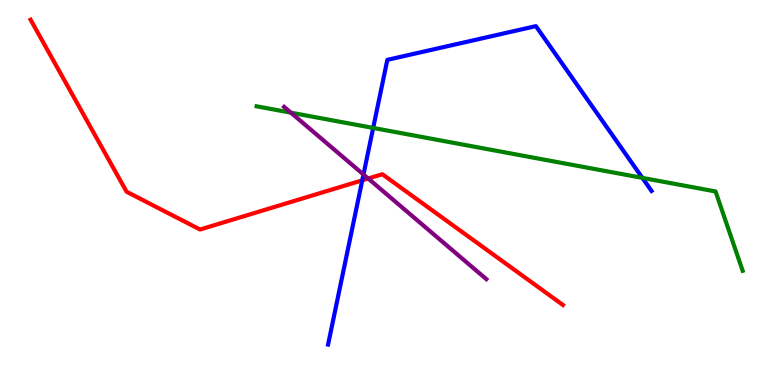[{'lines': ['blue', 'red'], 'intersections': [{'x': 4.67, 'y': 5.32}]}, {'lines': ['green', 'red'], 'intersections': []}, {'lines': ['purple', 'red'], 'intersections': [{'x': 4.75, 'y': 5.36}]}, {'lines': ['blue', 'green'], 'intersections': [{'x': 4.82, 'y': 6.68}, {'x': 8.29, 'y': 5.38}]}, {'lines': ['blue', 'purple'], 'intersections': [{'x': 4.69, 'y': 5.47}]}, {'lines': ['green', 'purple'], 'intersections': [{'x': 3.75, 'y': 7.07}]}]